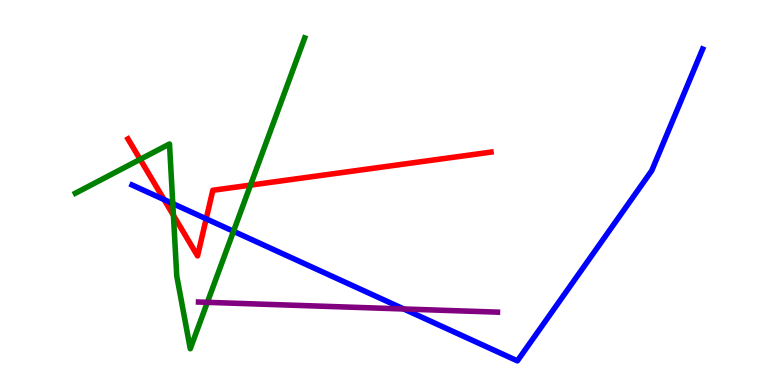[{'lines': ['blue', 'red'], 'intersections': [{'x': 2.12, 'y': 4.82}, {'x': 2.66, 'y': 4.32}]}, {'lines': ['green', 'red'], 'intersections': [{'x': 1.81, 'y': 5.86}, {'x': 2.24, 'y': 4.41}, {'x': 3.23, 'y': 5.19}]}, {'lines': ['purple', 'red'], 'intersections': []}, {'lines': ['blue', 'green'], 'intersections': [{'x': 2.23, 'y': 4.71}, {'x': 3.01, 'y': 3.99}]}, {'lines': ['blue', 'purple'], 'intersections': [{'x': 5.21, 'y': 1.97}]}, {'lines': ['green', 'purple'], 'intersections': [{'x': 2.68, 'y': 2.15}]}]